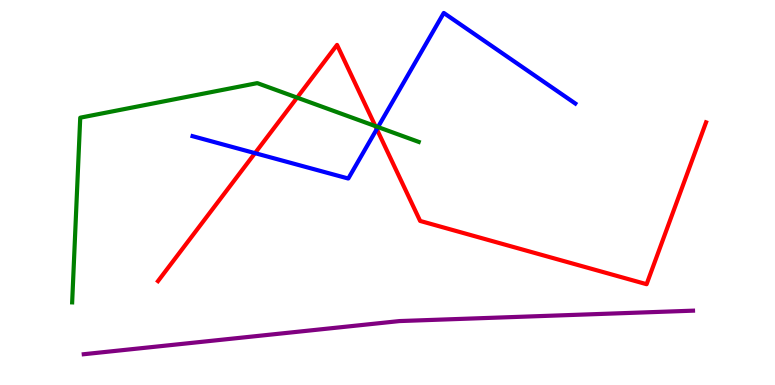[{'lines': ['blue', 'red'], 'intersections': [{'x': 3.29, 'y': 6.02}, {'x': 4.86, 'y': 6.65}]}, {'lines': ['green', 'red'], 'intersections': [{'x': 3.83, 'y': 7.46}, {'x': 4.84, 'y': 6.72}]}, {'lines': ['purple', 'red'], 'intersections': []}, {'lines': ['blue', 'green'], 'intersections': [{'x': 4.88, 'y': 6.7}]}, {'lines': ['blue', 'purple'], 'intersections': []}, {'lines': ['green', 'purple'], 'intersections': []}]